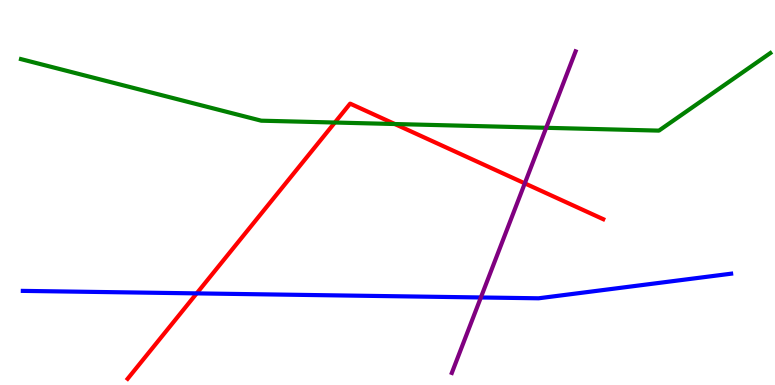[{'lines': ['blue', 'red'], 'intersections': [{'x': 2.54, 'y': 2.38}]}, {'lines': ['green', 'red'], 'intersections': [{'x': 4.32, 'y': 6.82}, {'x': 5.09, 'y': 6.78}]}, {'lines': ['purple', 'red'], 'intersections': [{'x': 6.77, 'y': 5.24}]}, {'lines': ['blue', 'green'], 'intersections': []}, {'lines': ['blue', 'purple'], 'intersections': [{'x': 6.2, 'y': 2.27}]}, {'lines': ['green', 'purple'], 'intersections': [{'x': 7.05, 'y': 6.68}]}]